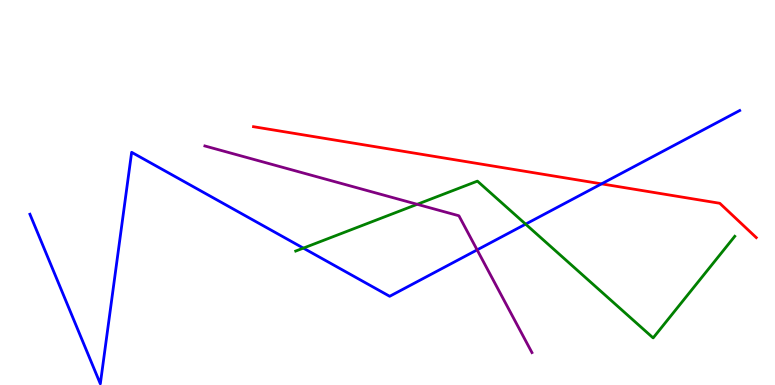[{'lines': ['blue', 'red'], 'intersections': [{'x': 7.76, 'y': 5.22}]}, {'lines': ['green', 'red'], 'intersections': []}, {'lines': ['purple', 'red'], 'intersections': []}, {'lines': ['blue', 'green'], 'intersections': [{'x': 3.91, 'y': 3.56}, {'x': 6.78, 'y': 4.18}]}, {'lines': ['blue', 'purple'], 'intersections': [{'x': 6.16, 'y': 3.51}]}, {'lines': ['green', 'purple'], 'intersections': [{'x': 5.38, 'y': 4.69}]}]